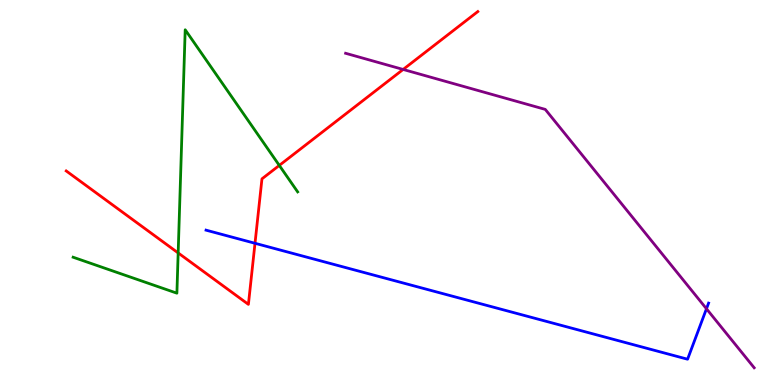[{'lines': ['blue', 'red'], 'intersections': [{'x': 3.29, 'y': 3.68}]}, {'lines': ['green', 'red'], 'intersections': [{'x': 2.3, 'y': 3.43}, {'x': 3.6, 'y': 5.7}]}, {'lines': ['purple', 'red'], 'intersections': [{'x': 5.2, 'y': 8.2}]}, {'lines': ['blue', 'green'], 'intersections': []}, {'lines': ['blue', 'purple'], 'intersections': [{'x': 9.12, 'y': 1.98}]}, {'lines': ['green', 'purple'], 'intersections': []}]